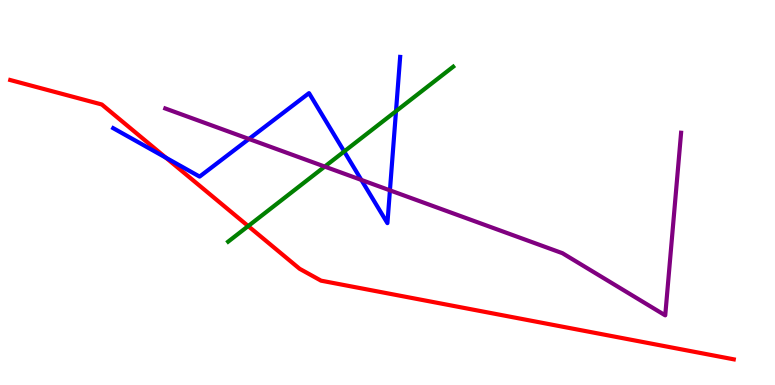[{'lines': ['blue', 'red'], 'intersections': [{'x': 2.14, 'y': 5.9}]}, {'lines': ['green', 'red'], 'intersections': [{'x': 3.2, 'y': 4.13}]}, {'lines': ['purple', 'red'], 'intersections': []}, {'lines': ['blue', 'green'], 'intersections': [{'x': 4.44, 'y': 6.07}, {'x': 5.11, 'y': 7.11}]}, {'lines': ['blue', 'purple'], 'intersections': [{'x': 3.21, 'y': 6.39}, {'x': 4.66, 'y': 5.33}, {'x': 5.03, 'y': 5.06}]}, {'lines': ['green', 'purple'], 'intersections': [{'x': 4.19, 'y': 5.67}]}]